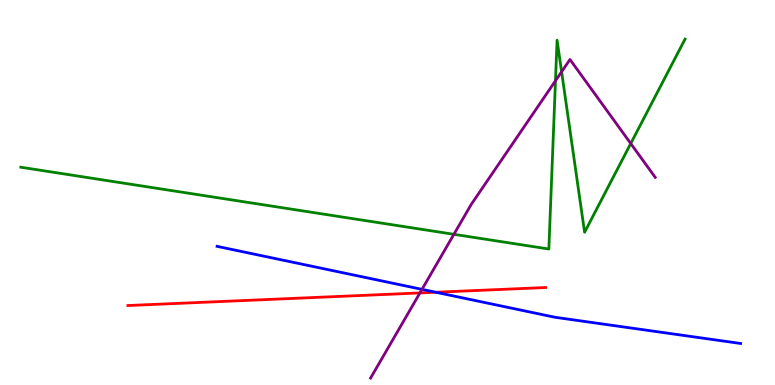[{'lines': ['blue', 'red'], 'intersections': [{'x': 5.62, 'y': 2.41}]}, {'lines': ['green', 'red'], 'intersections': []}, {'lines': ['purple', 'red'], 'intersections': [{'x': 5.42, 'y': 2.39}]}, {'lines': ['blue', 'green'], 'intersections': []}, {'lines': ['blue', 'purple'], 'intersections': [{'x': 5.45, 'y': 2.48}]}, {'lines': ['green', 'purple'], 'intersections': [{'x': 5.86, 'y': 3.91}, {'x': 7.17, 'y': 7.9}, {'x': 7.25, 'y': 8.14}, {'x': 8.14, 'y': 6.27}]}]